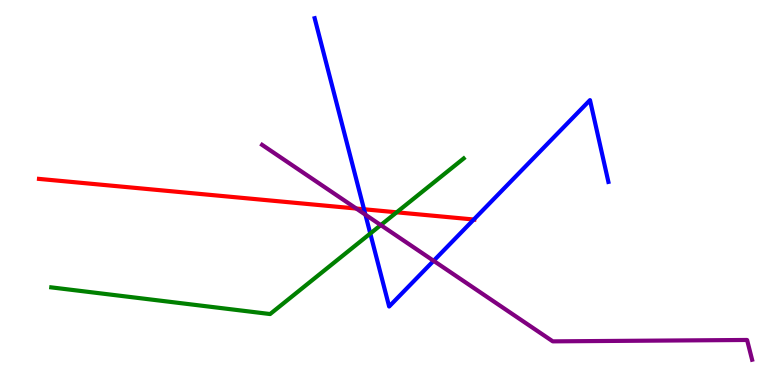[{'lines': ['blue', 'red'], 'intersections': [{'x': 4.7, 'y': 4.56}, {'x': 6.11, 'y': 4.3}]}, {'lines': ['green', 'red'], 'intersections': [{'x': 5.12, 'y': 4.49}]}, {'lines': ['purple', 'red'], 'intersections': [{'x': 4.6, 'y': 4.58}]}, {'lines': ['blue', 'green'], 'intersections': [{'x': 4.78, 'y': 3.93}]}, {'lines': ['blue', 'purple'], 'intersections': [{'x': 4.72, 'y': 4.42}, {'x': 5.6, 'y': 3.23}]}, {'lines': ['green', 'purple'], 'intersections': [{'x': 4.91, 'y': 4.15}]}]